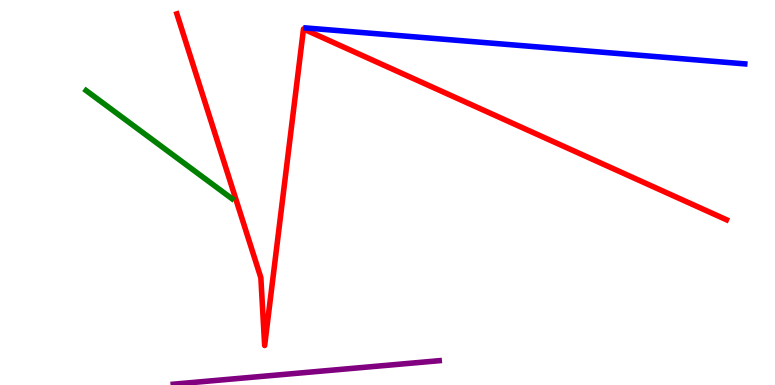[{'lines': ['blue', 'red'], 'intersections': []}, {'lines': ['green', 'red'], 'intersections': []}, {'lines': ['purple', 'red'], 'intersections': []}, {'lines': ['blue', 'green'], 'intersections': []}, {'lines': ['blue', 'purple'], 'intersections': []}, {'lines': ['green', 'purple'], 'intersections': []}]